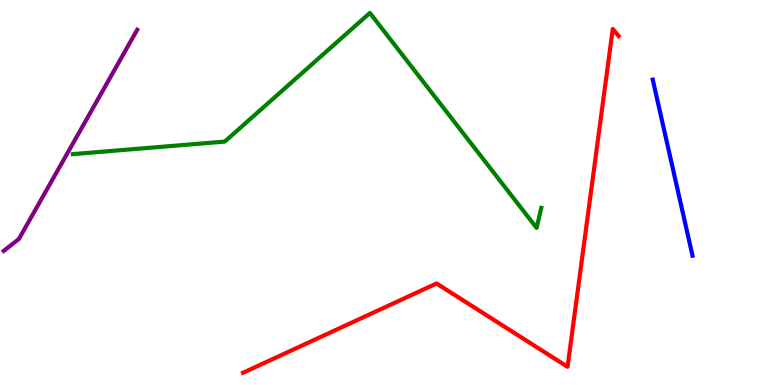[{'lines': ['blue', 'red'], 'intersections': []}, {'lines': ['green', 'red'], 'intersections': []}, {'lines': ['purple', 'red'], 'intersections': []}, {'lines': ['blue', 'green'], 'intersections': []}, {'lines': ['blue', 'purple'], 'intersections': []}, {'lines': ['green', 'purple'], 'intersections': []}]